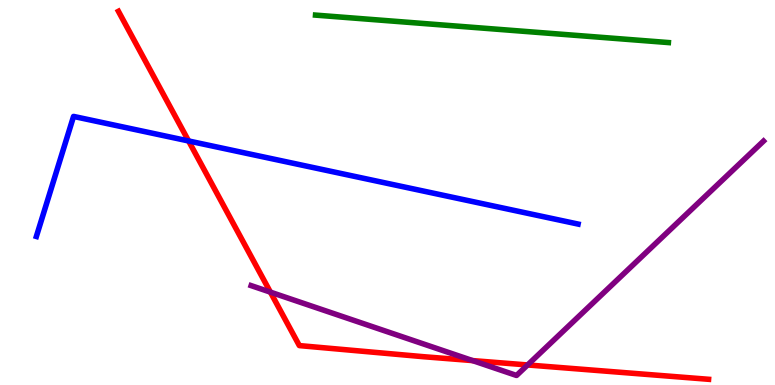[{'lines': ['blue', 'red'], 'intersections': [{'x': 2.43, 'y': 6.34}]}, {'lines': ['green', 'red'], 'intersections': []}, {'lines': ['purple', 'red'], 'intersections': [{'x': 3.49, 'y': 2.41}, {'x': 6.1, 'y': 0.634}, {'x': 6.81, 'y': 0.521}]}, {'lines': ['blue', 'green'], 'intersections': []}, {'lines': ['blue', 'purple'], 'intersections': []}, {'lines': ['green', 'purple'], 'intersections': []}]